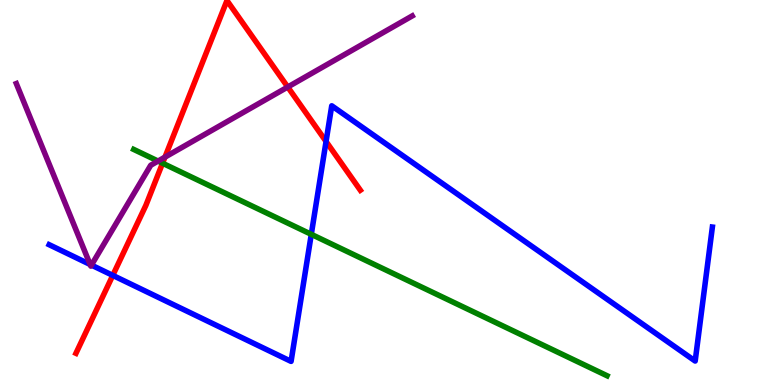[{'lines': ['blue', 'red'], 'intersections': [{'x': 1.46, 'y': 2.85}, {'x': 4.21, 'y': 6.33}]}, {'lines': ['green', 'red'], 'intersections': [{'x': 2.1, 'y': 5.76}]}, {'lines': ['purple', 'red'], 'intersections': [{'x': 2.13, 'y': 5.92}, {'x': 3.71, 'y': 7.74}]}, {'lines': ['blue', 'green'], 'intersections': [{'x': 4.02, 'y': 3.91}]}, {'lines': ['blue', 'purple'], 'intersections': [{'x': 1.16, 'y': 3.13}, {'x': 1.18, 'y': 3.11}]}, {'lines': ['green', 'purple'], 'intersections': [{'x': 2.04, 'y': 5.82}]}]